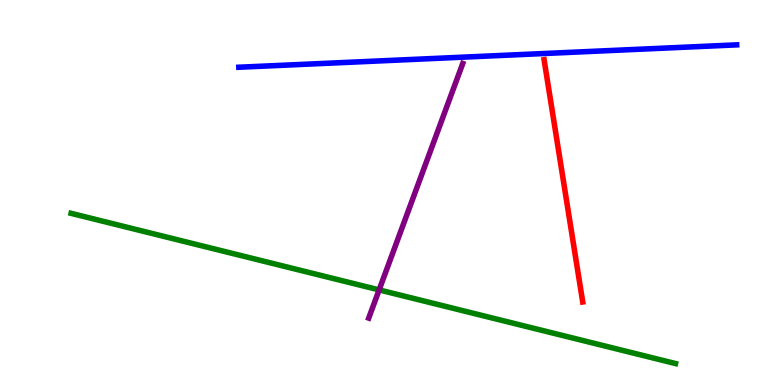[{'lines': ['blue', 'red'], 'intersections': []}, {'lines': ['green', 'red'], 'intersections': []}, {'lines': ['purple', 'red'], 'intersections': []}, {'lines': ['blue', 'green'], 'intersections': []}, {'lines': ['blue', 'purple'], 'intersections': []}, {'lines': ['green', 'purple'], 'intersections': [{'x': 4.89, 'y': 2.47}]}]